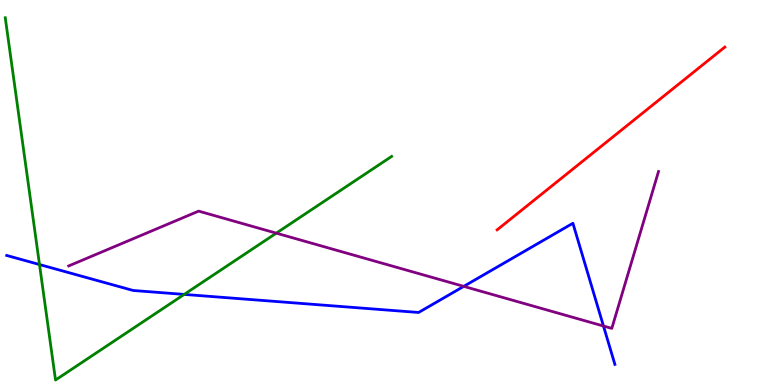[{'lines': ['blue', 'red'], 'intersections': []}, {'lines': ['green', 'red'], 'intersections': []}, {'lines': ['purple', 'red'], 'intersections': []}, {'lines': ['blue', 'green'], 'intersections': [{'x': 0.51, 'y': 3.13}, {'x': 2.38, 'y': 2.35}]}, {'lines': ['blue', 'purple'], 'intersections': [{'x': 5.98, 'y': 2.56}, {'x': 7.79, 'y': 1.53}]}, {'lines': ['green', 'purple'], 'intersections': [{'x': 3.57, 'y': 3.94}]}]